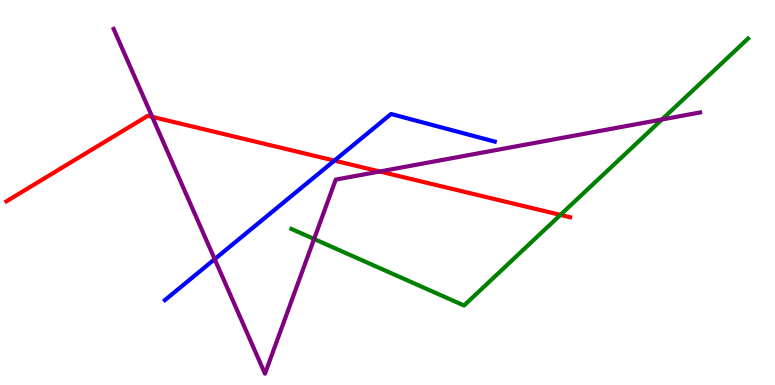[{'lines': ['blue', 'red'], 'intersections': [{'x': 4.32, 'y': 5.83}]}, {'lines': ['green', 'red'], 'intersections': [{'x': 7.23, 'y': 4.42}]}, {'lines': ['purple', 'red'], 'intersections': [{'x': 1.96, 'y': 6.96}, {'x': 4.9, 'y': 5.55}]}, {'lines': ['blue', 'green'], 'intersections': []}, {'lines': ['blue', 'purple'], 'intersections': [{'x': 2.77, 'y': 3.27}]}, {'lines': ['green', 'purple'], 'intersections': [{'x': 4.05, 'y': 3.79}, {'x': 8.54, 'y': 6.9}]}]